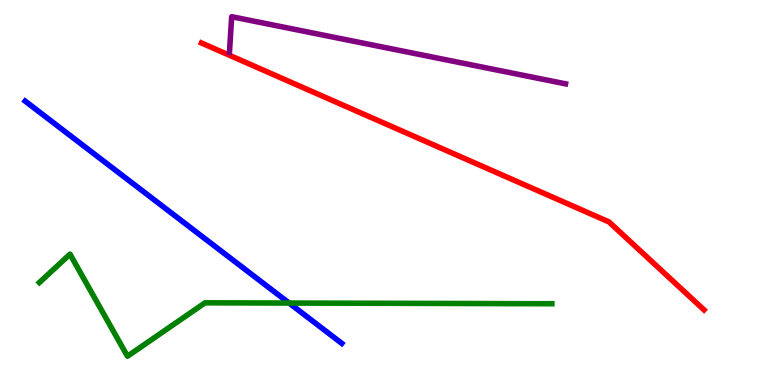[{'lines': ['blue', 'red'], 'intersections': []}, {'lines': ['green', 'red'], 'intersections': []}, {'lines': ['purple', 'red'], 'intersections': []}, {'lines': ['blue', 'green'], 'intersections': [{'x': 3.73, 'y': 2.13}]}, {'lines': ['blue', 'purple'], 'intersections': []}, {'lines': ['green', 'purple'], 'intersections': []}]